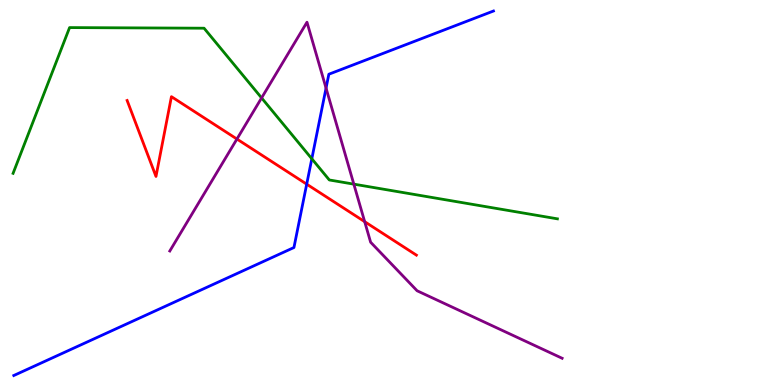[{'lines': ['blue', 'red'], 'intersections': [{'x': 3.96, 'y': 5.22}]}, {'lines': ['green', 'red'], 'intersections': []}, {'lines': ['purple', 'red'], 'intersections': [{'x': 3.06, 'y': 6.39}, {'x': 4.71, 'y': 4.24}]}, {'lines': ['blue', 'green'], 'intersections': [{'x': 4.02, 'y': 5.88}]}, {'lines': ['blue', 'purple'], 'intersections': [{'x': 4.21, 'y': 7.71}]}, {'lines': ['green', 'purple'], 'intersections': [{'x': 3.38, 'y': 7.46}, {'x': 4.57, 'y': 5.22}]}]